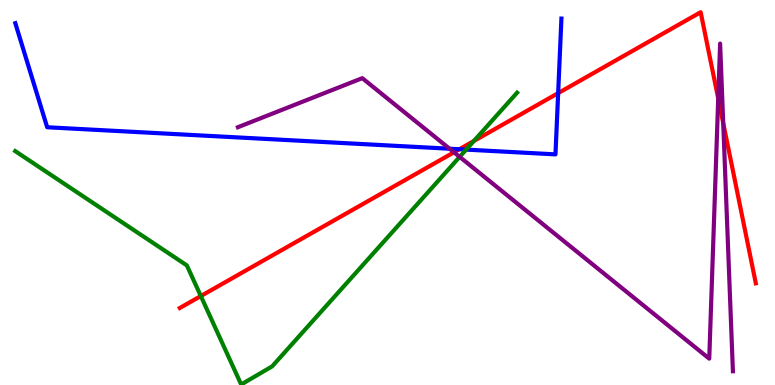[{'lines': ['blue', 'red'], 'intersections': [{'x': 5.93, 'y': 6.12}, {'x': 7.2, 'y': 7.58}]}, {'lines': ['green', 'red'], 'intersections': [{'x': 2.59, 'y': 2.31}, {'x': 6.11, 'y': 6.34}]}, {'lines': ['purple', 'red'], 'intersections': [{'x': 5.86, 'y': 6.04}, {'x': 9.27, 'y': 7.44}, {'x': 9.33, 'y': 6.8}]}, {'lines': ['blue', 'green'], 'intersections': [{'x': 6.01, 'y': 6.11}]}, {'lines': ['blue', 'purple'], 'intersections': [{'x': 5.8, 'y': 6.14}]}, {'lines': ['green', 'purple'], 'intersections': [{'x': 5.93, 'y': 5.93}]}]